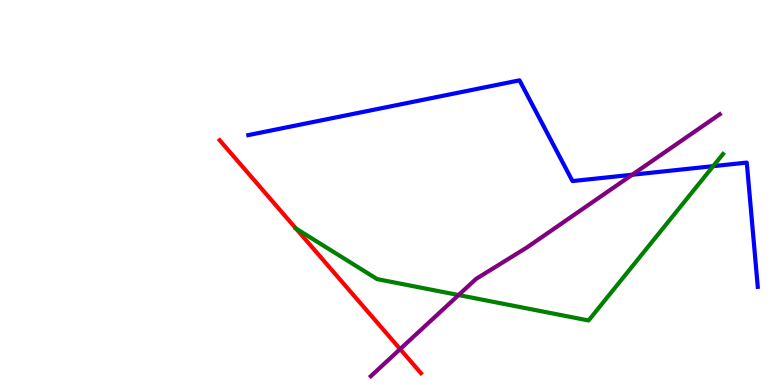[{'lines': ['blue', 'red'], 'intersections': []}, {'lines': ['green', 'red'], 'intersections': [{'x': 3.82, 'y': 4.06}]}, {'lines': ['purple', 'red'], 'intersections': [{'x': 5.16, 'y': 0.933}]}, {'lines': ['blue', 'green'], 'intersections': [{'x': 9.2, 'y': 5.68}]}, {'lines': ['blue', 'purple'], 'intersections': [{'x': 8.16, 'y': 5.46}]}, {'lines': ['green', 'purple'], 'intersections': [{'x': 5.92, 'y': 2.34}]}]